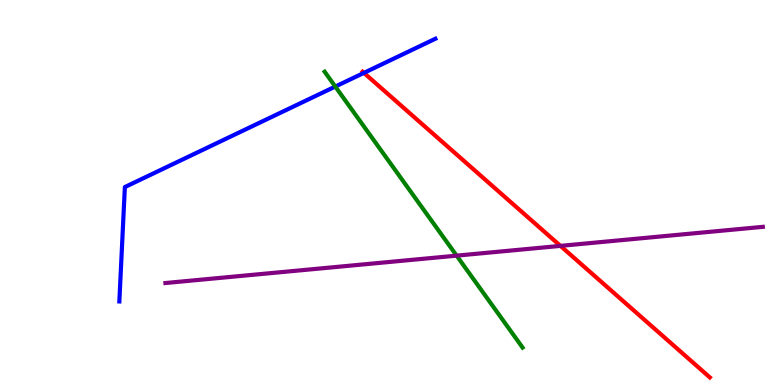[{'lines': ['blue', 'red'], 'intersections': [{'x': 4.7, 'y': 8.11}]}, {'lines': ['green', 'red'], 'intersections': []}, {'lines': ['purple', 'red'], 'intersections': [{'x': 7.23, 'y': 3.61}]}, {'lines': ['blue', 'green'], 'intersections': [{'x': 4.33, 'y': 7.75}]}, {'lines': ['blue', 'purple'], 'intersections': []}, {'lines': ['green', 'purple'], 'intersections': [{'x': 5.89, 'y': 3.36}]}]